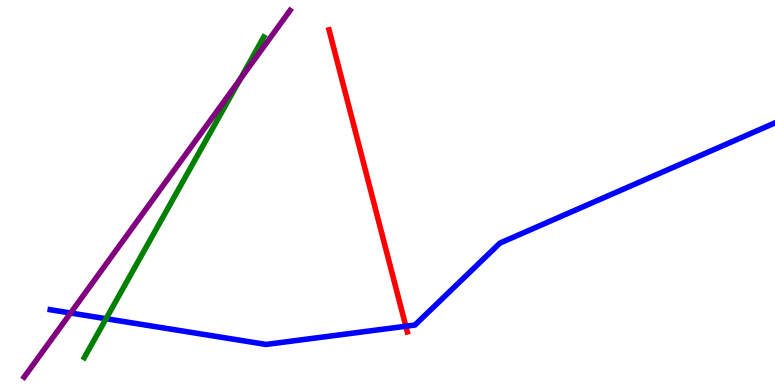[{'lines': ['blue', 'red'], 'intersections': [{'x': 5.24, 'y': 1.53}]}, {'lines': ['green', 'red'], 'intersections': []}, {'lines': ['purple', 'red'], 'intersections': []}, {'lines': ['blue', 'green'], 'intersections': [{'x': 1.37, 'y': 1.72}]}, {'lines': ['blue', 'purple'], 'intersections': [{'x': 0.911, 'y': 1.87}]}, {'lines': ['green', 'purple'], 'intersections': [{'x': 3.1, 'y': 7.94}]}]